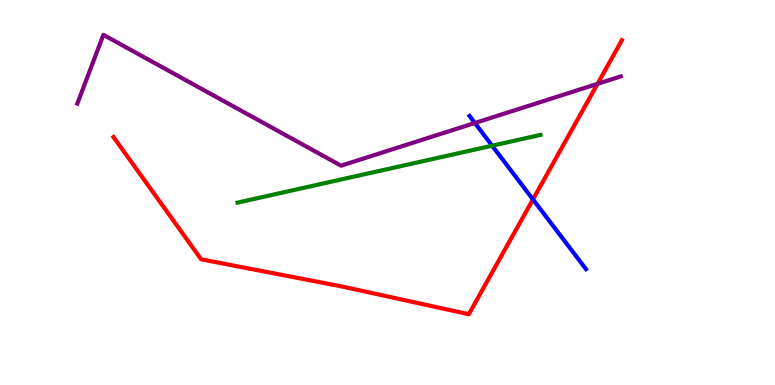[{'lines': ['blue', 'red'], 'intersections': [{'x': 6.88, 'y': 4.82}]}, {'lines': ['green', 'red'], 'intersections': []}, {'lines': ['purple', 'red'], 'intersections': [{'x': 7.71, 'y': 7.82}]}, {'lines': ['blue', 'green'], 'intersections': [{'x': 6.35, 'y': 6.22}]}, {'lines': ['blue', 'purple'], 'intersections': [{'x': 6.13, 'y': 6.81}]}, {'lines': ['green', 'purple'], 'intersections': []}]